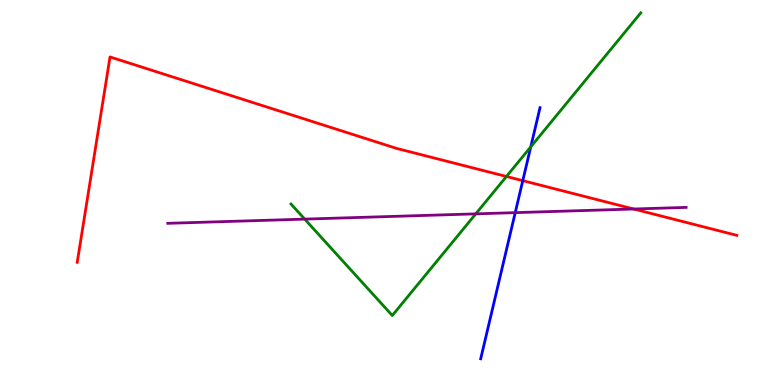[{'lines': ['blue', 'red'], 'intersections': [{'x': 6.75, 'y': 5.31}]}, {'lines': ['green', 'red'], 'intersections': [{'x': 6.53, 'y': 5.42}]}, {'lines': ['purple', 'red'], 'intersections': [{'x': 8.18, 'y': 4.57}]}, {'lines': ['blue', 'green'], 'intersections': [{'x': 6.85, 'y': 6.19}]}, {'lines': ['blue', 'purple'], 'intersections': [{'x': 6.65, 'y': 4.48}]}, {'lines': ['green', 'purple'], 'intersections': [{'x': 3.93, 'y': 4.31}, {'x': 6.14, 'y': 4.45}]}]